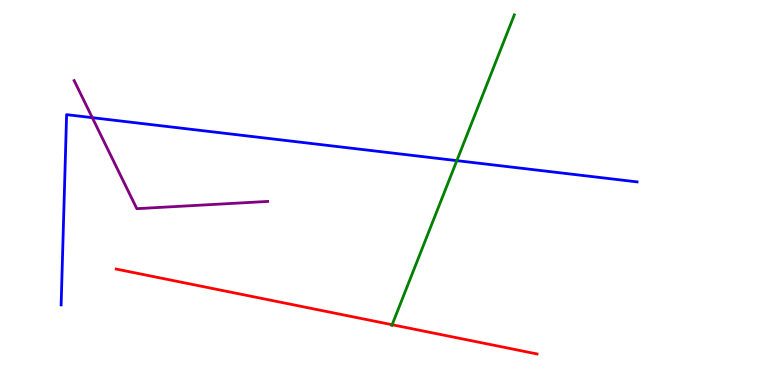[{'lines': ['blue', 'red'], 'intersections': []}, {'lines': ['green', 'red'], 'intersections': [{'x': 5.06, 'y': 1.57}]}, {'lines': ['purple', 'red'], 'intersections': []}, {'lines': ['blue', 'green'], 'intersections': [{'x': 5.89, 'y': 5.83}]}, {'lines': ['blue', 'purple'], 'intersections': [{'x': 1.19, 'y': 6.94}]}, {'lines': ['green', 'purple'], 'intersections': []}]